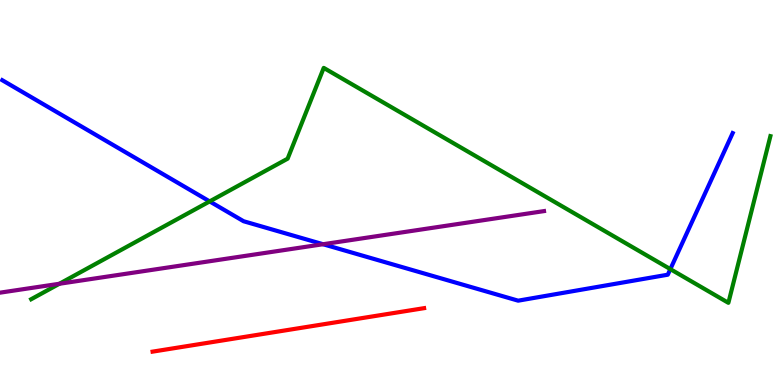[{'lines': ['blue', 'red'], 'intersections': []}, {'lines': ['green', 'red'], 'intersections': []}, {'lines': ['purple', 'red'], 'intersections': []}, {'lines': ['blue', 'green'], 'intersections': [{'x': 2.71, 'y': 4.77}, {'x': 8.65, 'y': 3.01}]}, {'lines': ['blue', 'purple'], 'intersections': [{'x': 4.17, 'y': 3.66}]}, {'lines': ['green', 'purple'], 'intersections': [{'x': 0.766, 'y': 2.63}]}]